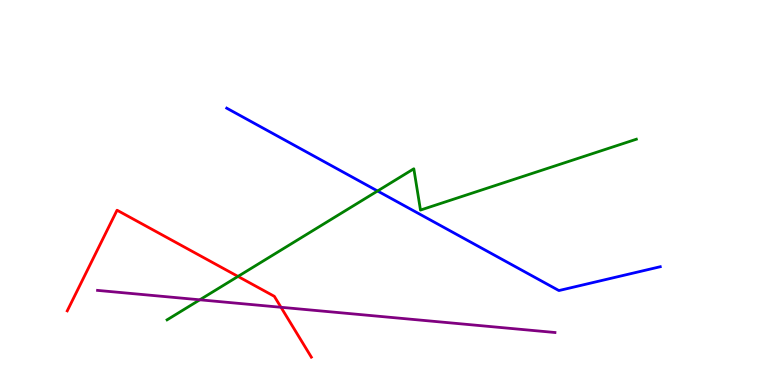[{'lines': ['blue', 'red'], 'intersections': []}, {'lines': ['green', 'red'], 'intersections': [{'x': 3.07, 'y': 2.82}]}, {'lines': ['purple', 'red'], 'intersections': [{'x': 3.63, 'y': 2.02}]}, {'lines': ['blue', 'green'], 'intersections': [{'x': 4.87, 'y': 5.04}]}, {'lines': ['blue', 'purple'], 'intersections': []}, {'lines': ['green', 'purple'], 'intersections': [{'x': 2.58, 'y': 2.21}]}]